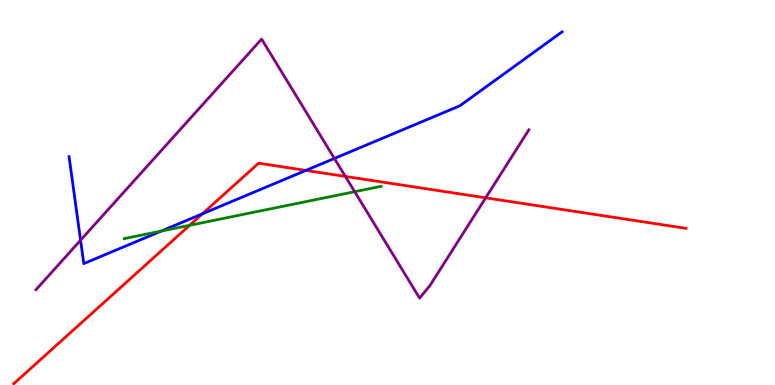[{'lines': ['blue', 'red'], 'intersections': [{'x': 2.61, 'y': 4.45}, {'x': 3.95, 'y': 5.57}]}, {'lines': ['green', 'red'], 'intersections': [{'x': 2.45, 'y': 4.15}]}, {'lines': ['purple', 'red'], 'intersections': [{'x': 4.46, 'y': 5.42}, {'x': 6.27, 'y': 4.86}]}, {'lines': ['blue', 'green'], 'intersections': [{'x': 2.08, 'y': 4.0}]}, {'lines': ['blue', 'purple'], 'intersections': [{'x': 1.04, 'y': 3.76}, {'x': 4.31, 'y': 5.88}]}, {'lines': ['green', 'purple'], 'intersections': [{'x': 4.58, 'y': 5.02}]}]